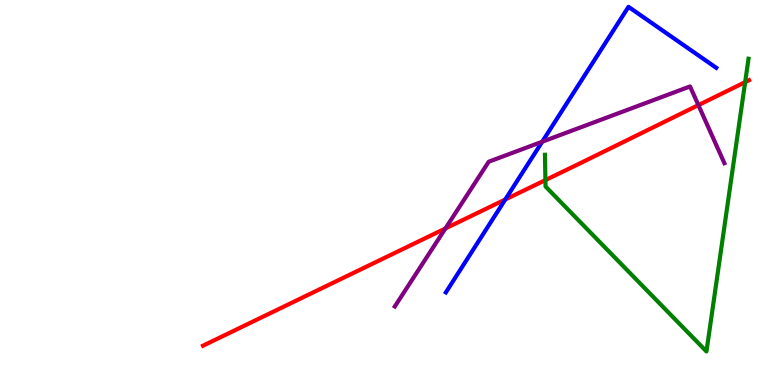[{'lines': ['blue', 'red'], 'intersections': [{'x': 6.52, 'y': 4.82}]}, {'lines': ['green', 'red'], 'intersections': [{'x': 7.04, 'y': 5.32}, {'x': 9.61, 'y': 7.87}]}, {'lines': ['purple', 'red'], 'intersections': [{'x': 5.75, 'y': 4.07}, {'x': 9.01, 'y': 7.27}]}, {'lines': ['blue', 'green'], 'intersections': []}, {'lines': ['blue', 'purple'], 'intersections': [{'x': 7.0, 'y': 6.32}]}, {'lines': ['green', 'purple'], 'intersections': []}]